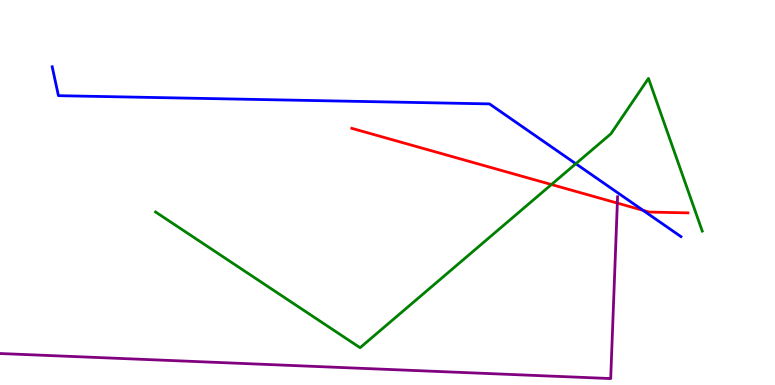[{'lines': ['blue', 'red'], 'intersections': [{'x': 8.3, 'y': 4.54}]}, {'lines': ['green', 'red'], 'intersections': [{'x': 7.12, 'y': 5.21}]}, {'lines': ['purple', 'red'], 'intersections': [{'x': 7.97, 'y': 4.72}]}, {'lines': ['blue', 'green'], 'intersections': [{'x': 7.43, 'y': 5.75}]}, {'lines': ['blue', 'purple'], 'intersections': []}, {'lines': ['green', 'purple'], 'intersections': []}]